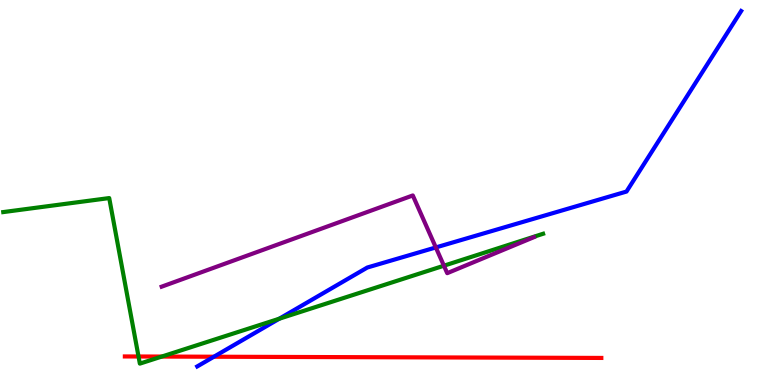[{'lines': ['blue', 'red'], 'intersections': [{'x': 2.76, 'y': 0.734}]}, {'lines': ['green', 'red'], 'intersections': [{'x': 1.79, 'y': 0.74}, {'x': 2.09, 'y': 0.739}]}, {'lines': ['purple', 'red'], 'intersections': []}, {'lines': ['blue', 'green'], 'intersections': [{'x': 3.6, 'y': 1.72}]}, {'lines': ['blue', 'purple'], 'intersections': [{'x': 5.62, 'y': 3.57}]}, {'lines': ['green', 'purple'], 'intersections': [{'x': 5.73, 'y': 3.1}]}]